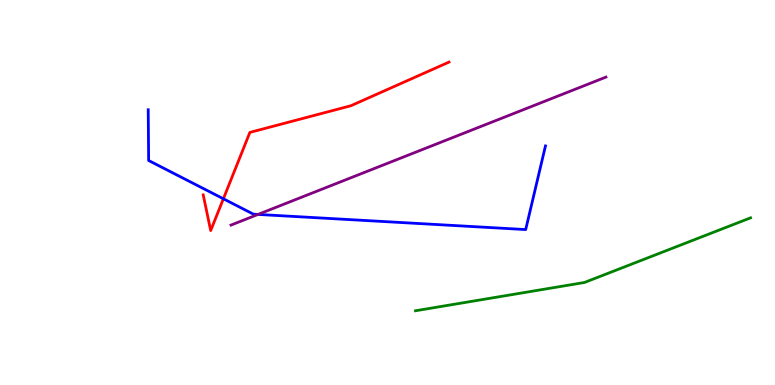[{'lines': ['blue', 'red'], 'intersections': [{'x': 2.88, 'y': 4.84}]}, {'lines': ['green', 'red'], 'intersections': []}, {'lines': ['purple', 'red'], 'intersections': []}, {'lines': ['blue', 'green'], 'intersections': []}, {'lines': ['blue', 'purple'], 'intersections': [{'x': 3.33, 'y': 4.43}]}, {'lines': ['green', 'purple'], 'intersections': []}]